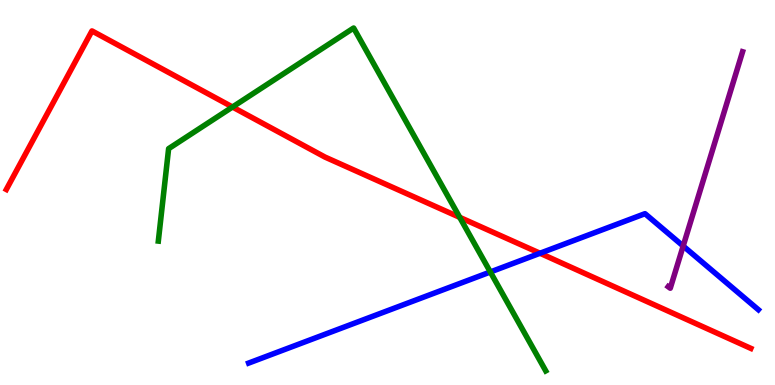[{'lines': ['blue', 'red'], 'intersections': [{'x': 6.97, 'y': 3.42}]}, {'lines': ['green', 'red'], 'intersections': [{'x': 3.0, 'y': 7.22}, {'x': 5.93, 'y': 4.35}]}, {'lines': ['purple', 'red'], 'intersections': []}, {'lines': ['blue', 'green'], 'intersections': [{'x': 6.33, 'y': 2.94}]}, {'lines': ['blue', 'purple'], 'intersections': [{'x': 8.82, 'y': 3.61}]}, {'lines': ['green', 'purple'], 'intersections': []}]